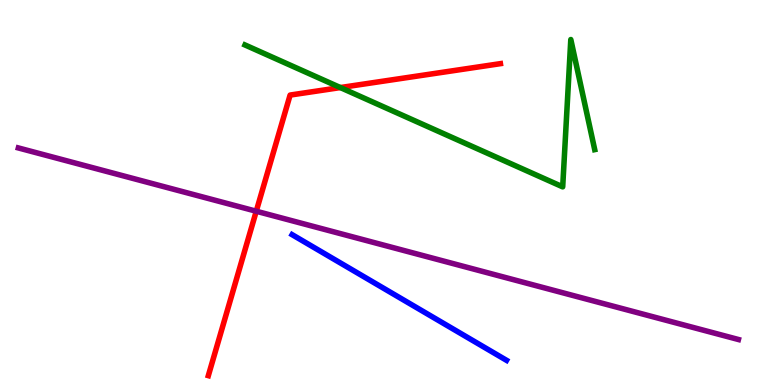[{'lines': ['blue', 'red'], 'intersections': []}, {'lines': ['green', 'red'], 'intersections': [{'x': 4.39, 'y': 7.73}]}, {'lines': ['purple', 'red'], 'intersections': [{'x': 3.31, 'y': 4.51}]}, {'lines': ['blue', 'green'], 'intersections': []}, {'lines': ['blue', 'purple'], 'intersections': []}, {'lines': ['green', 'purple'], 'intersections': []}]